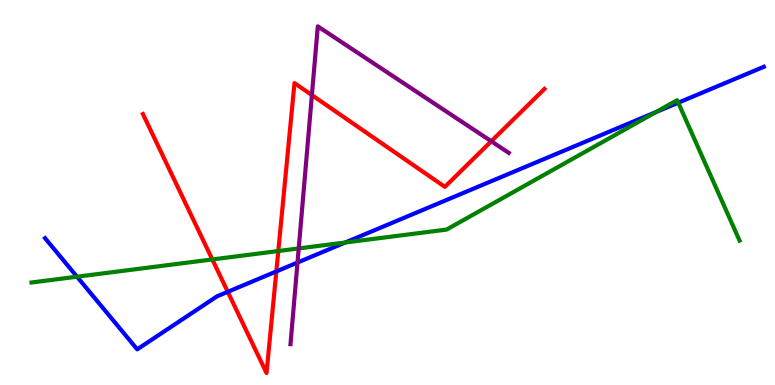[{'lines': ['blue', 'red'], 'intersections': [{'x': 2.94, 'y': 2.42}, {'x': 3.57, 'y': 2.95}]}, {'lines': ['green', 'red'], 'intersections': [{'x': 2.74, 'y': 3.26}, {'x': 3.59, 'y': 3.48}]}, {'lines': ['purple', 'red'], 'intersections': [{'x': 4.02, 'y': 7.53}, {'x': 6.34, 'y': 6.33}]}, {'lines': ['blue', 'green'], 'intersections': [{'x': 0.994, 'y': 2.81}, {'x': 4.45, 'y': 3.7}, {'x': 8.46, 'y': 7.09}, {'x': 8.75, 'y': 7.33}]}, {'lines': ['blue', 'purple'], 'intersections': [{'x': 3.84, 'y': 3.18}]}, {'lines': ['green', 'purple'], 'intersections': [{'x': 3.85, 'y': 3.55}]}]